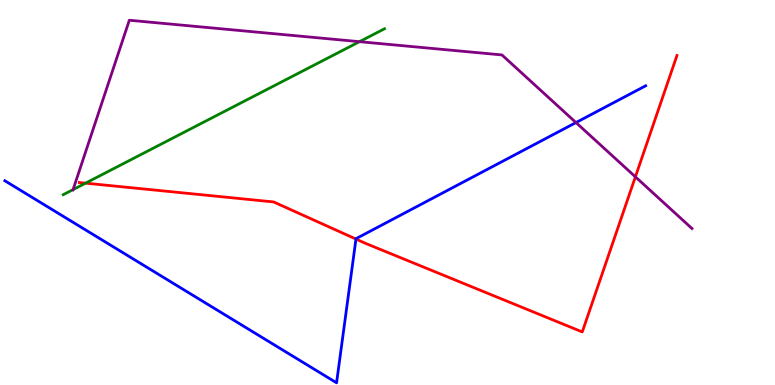[{'lines': ['blue', 'red'], 'intersections': [{'x': 4.59, 'y': 3.79}]}, {'lines': ['green', 'red'], 'intersections': [{'x': 1.1, 'y': 5.24}]}, {'lines': ['purple', 'red'], 'intersections': [{'x': 8.2, 'y': 5.41}]}, {'lines': ['blue', 'green'], 'intersections': []}, {'lines': ['blue', 'purple'], 'intersections': [{'x': 7.43, 'y': 6.82}]}, {'lines': ['green', 'purple'], 'intersections': [{'x': 0.943, 'y': 5.08}, {'x': 4.64, 'y': 8.92}]}]